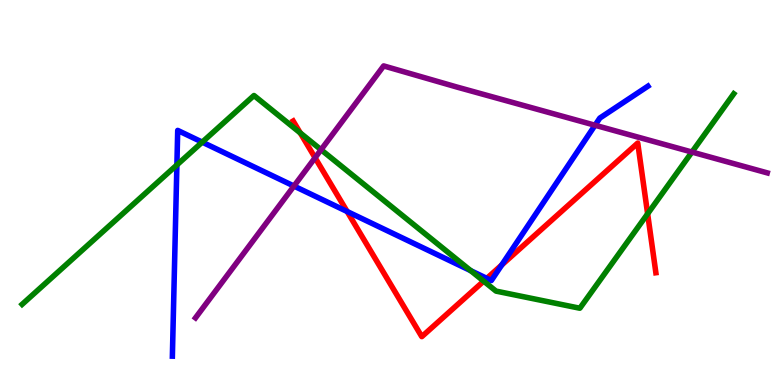[{'lines': ['blue', 'red'], 'intersections': [{'x': 4.48, 'y': 4.51}, {'x': 6.28, 'y': 2.77}, {'x': 6.47, 'y': 3.12}]}, {'lines': ['green', 'red'], 'intersections': [{'x': 3.87, 'y': 6.55}, {'x': 6.24, 'y': 2.7}, {'x': 8.36, 'y': 4.45}]}, {'lines': ['purple', 'red'], 'intersections': [{'x': 4.07, 'y': 5.9}]}, {'lines': ['blue', 'green'], 'intersections': [{'x': 2.28, 'y': 5.72}, {'x': 2.61, 'y': 6.31}, {'x': 6.07, 'y': 2.97}]}, {'lines': ['blue', 'purple'], 'intersections': [{'x': 3.79, 'y': 5.17}, {'x': 7.68, 'y': 6.75}]}, {'lines': ['green', 'purple'], 'intersections': [{'x': 4.14, 'y': 6.11}, {'x': 8.93, 'y': 6.05}]}]